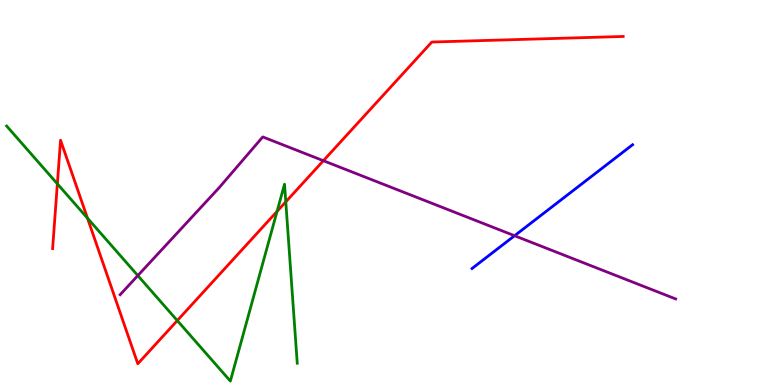[{'lines': ['blue', 'red'], 'intersections': []}, {'lines': ['green', 'red'], 'intersections': [{'x': 0.74, 'y': 5.23}, {'x': 1.13, 'y': 4.33}, {'x': 2.29, 'y': 1.67}, {'x': 3.57, 'y': 4.51}, {'x': 3.69, 'y': 4.76}]}, {'lines': ['purple', 'red'], 'intersections': [{'x': 4.17, 'y': 5.83}]}, {'lines': ['blue', 'green'], 'intersections': []}, {'lines': ['blue', 'purple'], 'intersections': [{'x': 6.64, 'y': 3.88}]}, {'lines': ['green', 'purple'], 'intersections': [{'x': 1.78, 'y': 2.84}]}]